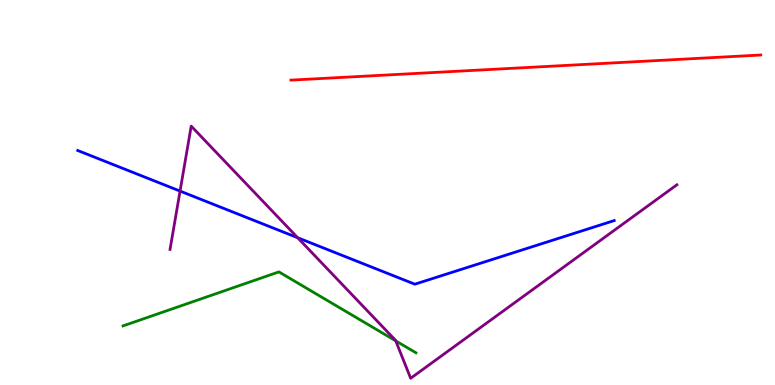[{'lines': ['blue', 'red'], 'intersections': []}, {'lines': ['green', 'red'], 'intersections': []}, {'lines': ['purple', 'red'], 'intersections': []}, {'lines': ['blue', 'green'], 'intersections': []}, {'lines': ['blue', 'purple'], 'intersections': [{'x': 2.32, 'y': 5.04}, {'x': 3.84, 'y': 3.83}]}, {'lines': ['green', 'purple'], 'intersections': [{'x': 5.11, 'y': 1.15}]}]